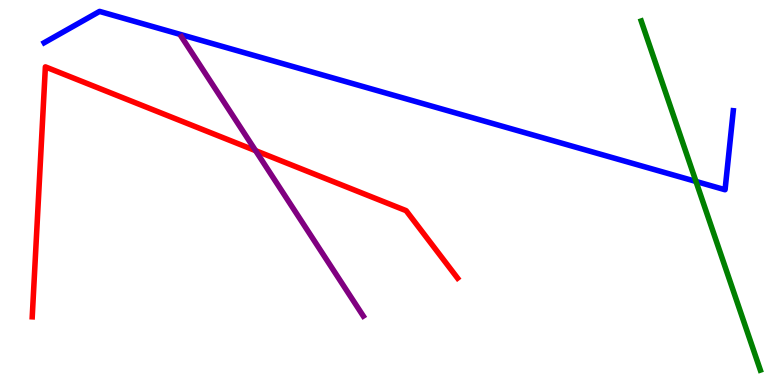[{'lines': ['blue', 'red'], 'intersections': []}, {'lines': ['green', 'red'], 'intersections': []}, {'lines': ['purple', 'red'], 'intersections': [{'x': 3.3, 'y': 6.09}]}, {'lines': ['blue', 'green'], 'intersections': [{'x': 8.98, 'y': 5.29}]}, {'lines': ['blue', 'purple'], 'intersections': []}, {'lines': ['green', 'purple'], 'intersections': []}]